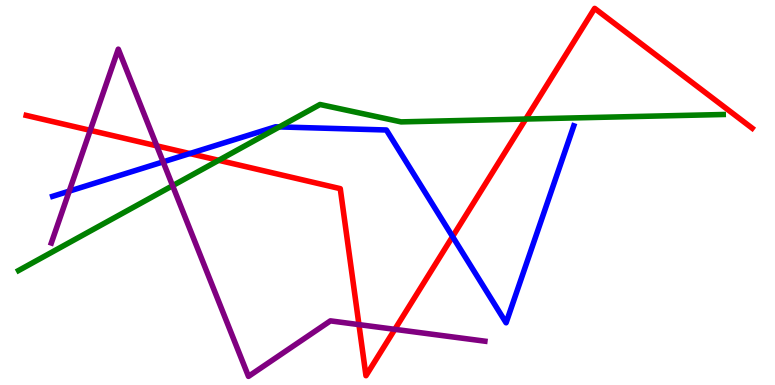[{'lines': ['blue', 'red'], 'intersections': [{'x': 2.45, 'y': 6.01}, {'x': 5.84, 'y': 3.85}]}, {'lines': ['green', 'red'], 'intersections': [{'x': 2.82, 'y': 5.84}, {'x': 6.78, 'y': 6.91}]}, {'lines': ['purple', 'red'], 'intersections': [{'x': 1.16, 'y': 6.61}, {'x': 2.02, 'y': 6.21}, {'x': 4.63, 'y': 1.57}, {'x': 5.09, 'y': 1.45}]}, {'lines': ['blue', 'green'], 'intersections': [{'x': 3.6, 'y': 6.7}]}, {'lines': ['blue', 'purple'], 'intersections': [{'x': 0.893, 'y': 5.04}, {'x': 2.1, 'y': 5.8}]}, {'lines': ['green', 'purple'], 'intersections': [{'x': 2.23, 'y': 5.18}]}]